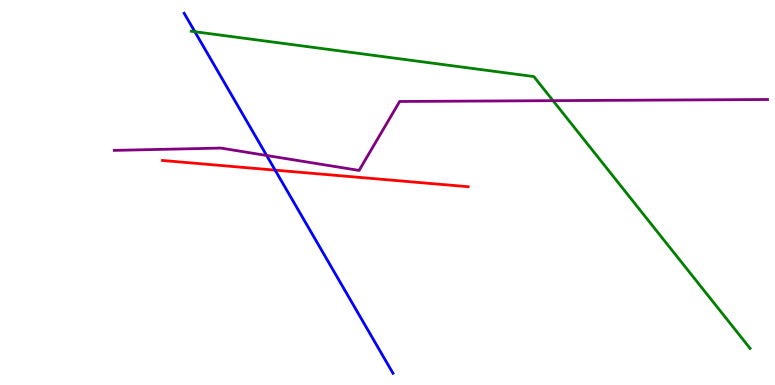[{'lines': ['blue', 'red'], 'intersections': [{'x': 3.55, 'y': 5.58}]}, {'lines': ['green', 'red'], 'intersections': []}, {'lines': ['purple', 'red'], 'intersections': []}, {'lines': ['blue', 'green'], 'intersections': [{'x': 2.51, 'y': 9.18}]}, {'lines': ['blue', 'purple'], 'intersections': [{'x': 3.44, 'y': 5.96}]}, {'lines': ['green', 'purple'], 'intersections': [{'x': 7.14, 'y': 7.39}]}]